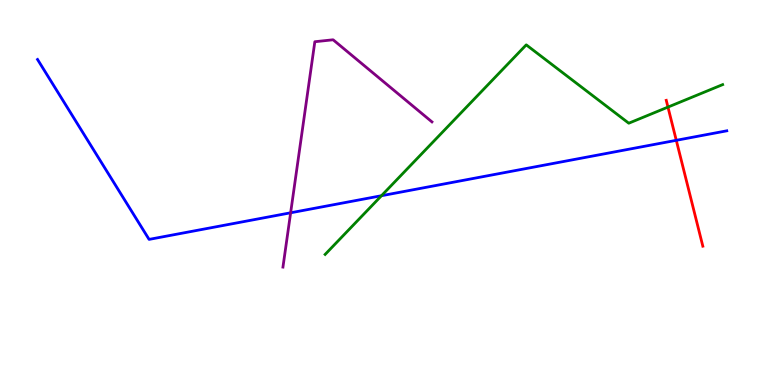[{'lines': ['blue', 'red'], 'intersections': [{'x': 8.73, 'y': 6.36}]}, {'lines': ['green', 'red'], 'intersections': [{'x': 8.62, 'y': 7.22}]}, {'lines': ['purple', 'red'], 'intersections': []}, {'lines': ['blue', 'green'], 'intersections': [{'x': 4.92, 'y': 4.92}]}, {'lines': ['blue', 'purple'], 'intersections': [{'x': 3.75, 'y': 4.47}]}, {'lines': ['green', 'purple'], 'intersections': []}]